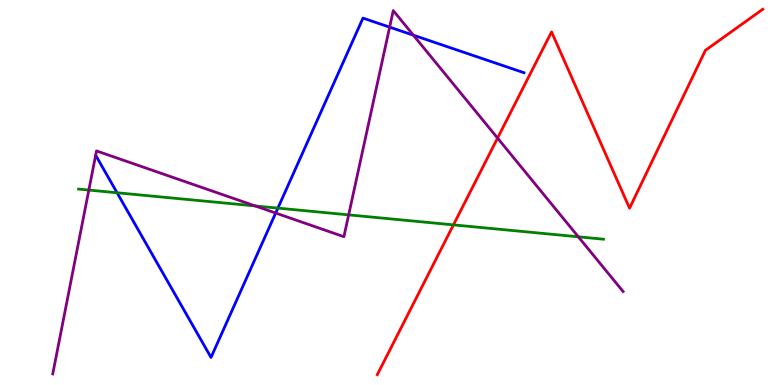[{'lines': ['blue', 'red'], 'intersections': []}, {'lines': ['green', 'red'], 'intersections': [{'x': 5.85, 'y': 4.16}]}, {'lines': ['purple', 'red'], 'intersections': [{'x': 6.42, 'y': 6.41}]}, {'lines': ['blue', 'green'], 'intersections': [{'x': 1.51, 'y': 4.99}, {'x': 3.59, 'y': 4.59}]}, {'lines': ['blue', 'purple'], 'intersections': [{'x': 3.56, 'y': 4.47}, {'x': 5.03, 'y': 9.29}, {'x': 5.33, 'y': 9.09}]}, {'lines': ['green', 'purple'], 'intersections': [{'x': 1.15, 'y': 5.06}, {'x': 3.29, 'y': 4.65}, {'x': 4.5, 'y': 4.42}, {'x': 7.46, 'y': 3.85}]}]